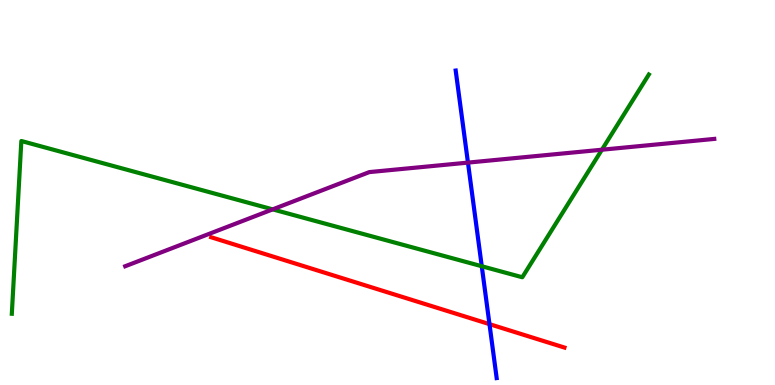[{'lines': ['blue', 'red'], 'intersections': [{'x': 6.32, 'y': 1.58}]}, {'lines': ['green', 'red'], 'intersections': []}, {'lines': ['purple', 'red'], 'intersections': []}, {'lines': ['blue', 'green'], 'intersections': [{'x': 6.22, 'y': 3.08}]}, {'lines': ['blue', 'purple'], 'intersections': [{'x': 6.04, 'y': 5.78}]}, {'lines': ['green', 'purple'], 'intersections': [{'x': 3.52, 'y': 4.56}, {'x': 7.77, 'y': 6.11}]}]